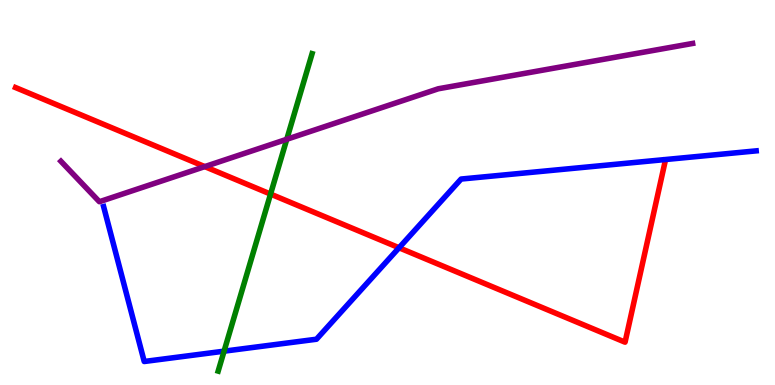[{'lines': ['blue', 'red'], 'intersections': [{'x': 5.15, 'y': 3.56}]}, {'lines': ['green', 'red'], 'intersections': [{'x': 3.49, 'y': 4.96}]}, {'lines': ['purple', 'red'], 'intersections': [{'x': 2.64, 'y': 5.67}]}, {'lines': ['blue', 'green'], 'intersections': [{'x': 2.89, 'y': 0.879}]}, {'lines': ['blue', 'purple'], 'intersections': []}, {'lines': ['green', 'purple'], 'intersections': [{'x': 3.7, 'y': 6.38}]}]